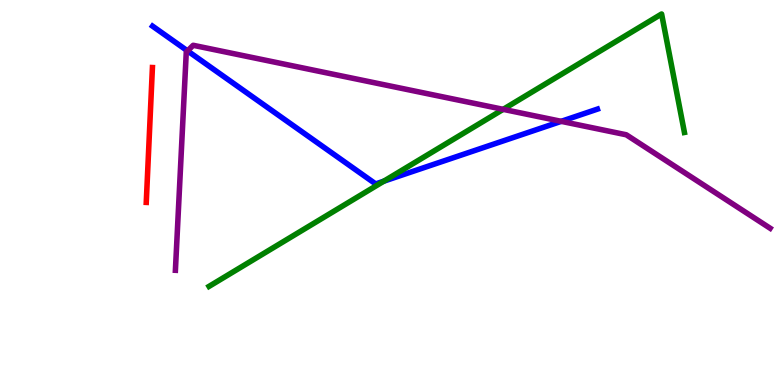[{'lines': ['blue', 'red'], 'intersections': []}, {'lines': ['green', 'red'], 'intersections': []}, {'lines': ['purple', 'red'], 'intersections': []}, {'lines': ['blue', 'green'], 'intersections': [{'x': 4.95, 'y': 5.29}]}, {'lines': ['blue', 'purple'], 'intersections': [{'x': 2.42, 'y': 8.68}, {'x': 7.24, 'y': 6.85}]}, {'lines': ['green', 'purple'], 'intersections': [{'x': 6.49, 'y': 7.16}]}]